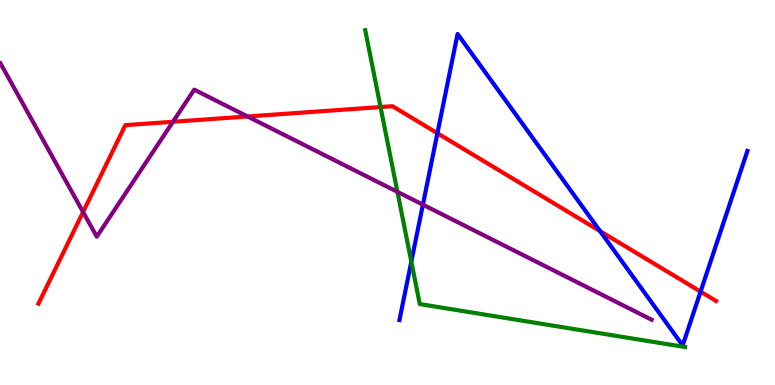[{'lines': ['blue', 'red'], 'intersections': [{'x': 5.64, 'y': 6.54}, {'x': 7.74, 'y': 4.0}, {'x': 9.04, 'y': 2.43}]}, {'lines': ['green', 'red'], 'intersections': [{'x': 4.91, 'y': 7.22}]}, {'lines': ['purple', 'red'], 'intersections': [{'x': 1.07, 'y': 4.49}, {'x': 2.23, 'y': 6.84}, {'x': 3.19, 'y': 6.97}]}, {'lines': ['blue', 'green'], 'intersections': [{'x': 5.31, 'y': 3.2}]}, {'lines': ['blue', 'purple'], 'intersections': [{'x': 5.46, 'y': 4.68}]}, {'lines': ['green', 'purple'], 'intersections': [{'x': 5.13, 'y': 5.02}]}]